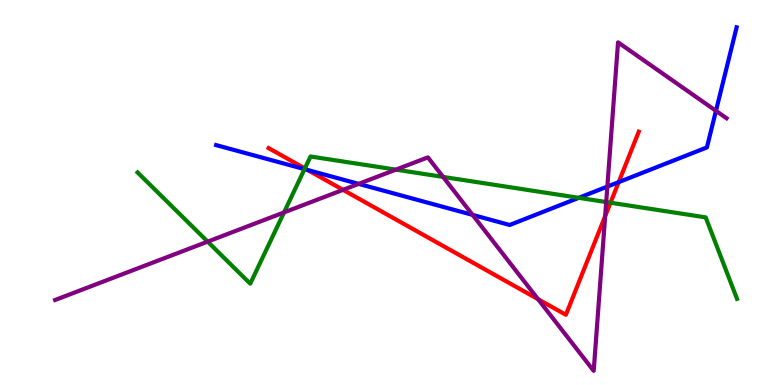[{'lines': ['blue', 'red'], 'intersections': [{'x': 3.97, 'y': 5.58}, {'x': 7.98, 'y': 5.27}]}, {'lines': ['green', 'red'], 'intersections': [{'x': 3.93, 'y': 5.62}, {'x': 7.88, 'y': 4.73}]}, {'lines': ['purple', 'red'], 'intersections': [{'x': 4.43, 'y': 5.07}, {'x': 6.94, 'y': 2.23}, {'x': 7.81, 'y': 4.39}]}, {'lines': ['blue', 'green'], 'intersections': [{'x': 3.93, 'y': 5.61}, {'x': 7.47, 'y': 4.86}]}, {'lines': ['blue', 'purple'], 'intersections': [{'x': 4.63, 'y': 5.22}, {'x': 6.1, 'y': 4.42}, {'x': 7.84, 'y': 5.15}, {'x': 9.24, 'y': 7.12}]}, {'lines': ['green', 'purple'], 'intersections': [{'x': 2.68, 'y': 3.72}, {'x': 3.66, 'y': 4.48}, {'x': 5.11, 'y': 5.59}, {'x': 5.72, 'y': 5.4}, {'x': 7.82, 'y': 4.75}]}]